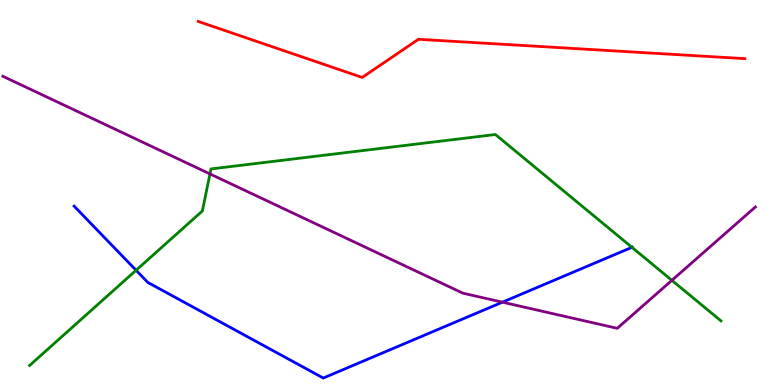[{'lines': ['blue', 'red'], 'intersections': []}, {'lines': ['green', 'red'], 'intersections': []}, {'lines': ['purple', 'red'], 'intersections': []}, {'lines': ['blue', 'green'], 'intersections': [{'x': 1.76, 'y': 2.98}, {'x': 8.15, 'y': 3.58}]}, {'lines': ['blue', 'purple'], 'intersections': [{'x': 6.48, 'y': 2.15}]}, {'lines': ['green', 'purple'], 'intersections': [{'x': 2.71, 'y': 5.48}, {'x': 8.67, 'y': 2.72}]}]